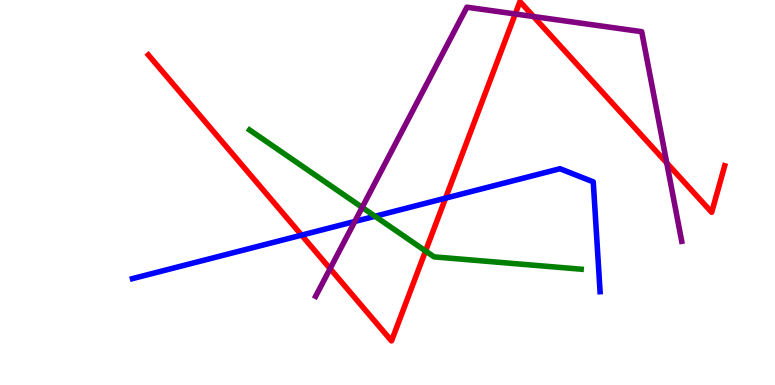[{'lines': ['blue', 'red'], 'intersections': [{'x': 3.89, 'y': 3.89}, {'x': 5.75, 'y': 4.85}]}, {'lines': ['green', 'red'], 'intersections': [{'x': 5.49, 'y': 3.48}]}, {'lines': ['purple', 'red'], 'intersections': [{'x': 4.26, 'y': 3.02}, {'x': 6.65, 'y': 9.64}, {'x': 6.88, 'y': 9.57}, {'x': 8.6, 'y': 5.77}]}, {'lines': ['blue', 'green'], 'intersections': [{'x': 4.84, 'y': 4.38}]}, {'lines': ['blue', 'purple'], 'intersections': [{'x': 4.58, 'y': 4.25}]}, {'lines': ['green', 'purple'], 'intersections': [{'x': 4.67, 'y': 4.61}]}]